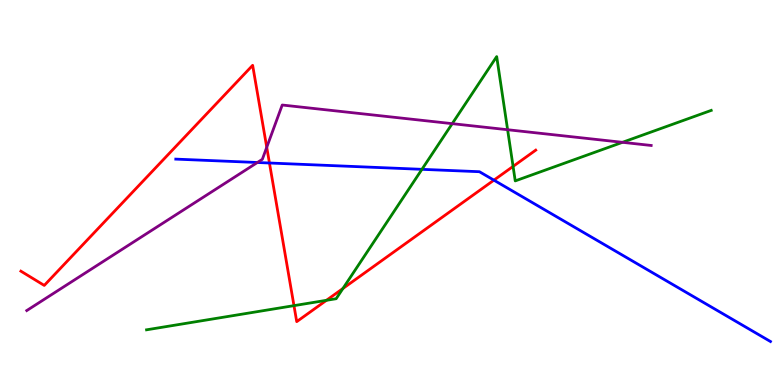[{'lines': ['blue', 'red'], 'intersections': [{'x': 3.48, 'y': 5.77}, {'x': 6.37, 'y': 5.32}]}, {'lines': ['green', 'red'], 'intersections': [{'x': 3.79, 'y': 2.06}, {'x': 4.21, 'y': 2.2}, {'x': 4.42, 'y': 2.51}, {'x': 6.62, 'y': 5.68}]}, {'lines': ['purple', 'red'], 'intersections': [{'x': 3.44, 'y': 6.17}]}, {'lines': ['blue', 'green'], 'intersections': [{'x': 5.44, 'y': 5.6}]}, {'lines': ['blue', 'purple'], 'intersections': [{'x': 3.32, 'y': 5.78}]}, {'lines': ['green', 'purple'], 'intersections': [{'x': 5.84, 'y': 6.79}, {'x': 6.55, 'y': 6.63}, {'x': 8.03, 'y': 6.3}]}]